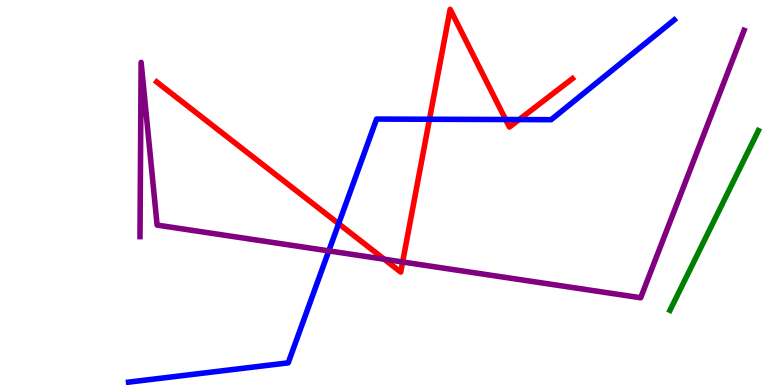[{'lines': ['blue', 'red'], 'intersections': [{'x': 4.37, 'y': 4.19}, {'x': 5.54, 'y': 6.9}, {'x': 6.52, 'y': 6.9}, {'x': 6.7, 'y': 6.89}]}, {'lines': ['green', 'red'], 'intersections': []}, {'lines': ['purple', 'red'], 'intersections': [{'x': 4.96, 'y': 3.27}, {'x': 5.2, 'y': 3.2}]}, {'lines': ['blue', 'green'], 'intersections': []}, {'lines': ['blue', 'purple'], 'intersections': [{'x': 4.24, 'y': 3.48}]}, {'lines': ['green', 'purple'], 'intersections': []}]